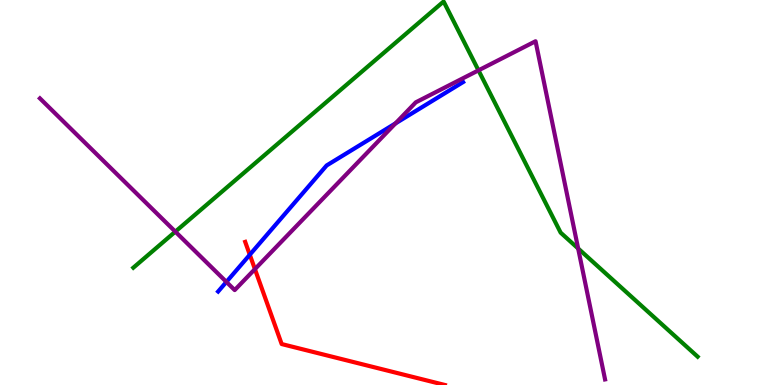[{'lines': ['blue', 'red'], 'intersections': [{'x': 3.22, 'y': 3.38}]}, {'lines': ['green', 'red'], 'intersections': []}, {'lines': ['purple', 'red'], 'intersections': [{'x': 3.29, 'y': 3.01}]}, {'lines': ['blue', 'green'], 'intersections': []}, {'lines': ['blue', 'purple'], 'intersections': [{'x': 2.92, 'y': 2.68}, {'x': 5.1, 'y': 6.8}]}, {'lines': ['green', 'purple'], 'intersections': [{'x': 2.26, 'y': 3.98}, {'x': 6.17, 'y': 8.17}, {'x': 7.46, 'y': 3.55}]}]